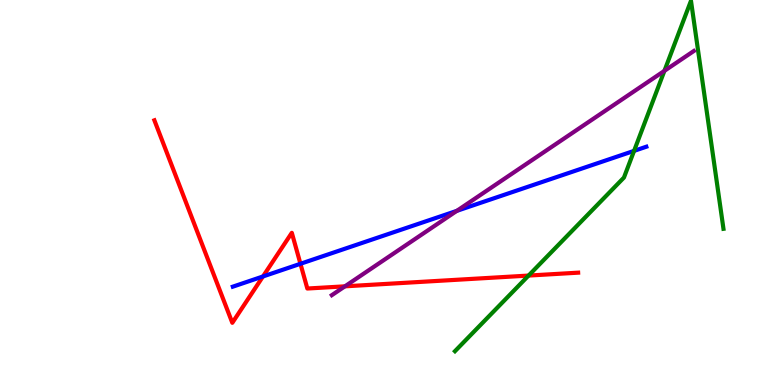[{'lines': ['blue', 'red'], 'intersections': [{'x': 3.39, 'y': 2.82}, {'x': 3.88, 'y': 3.15}]}, {'lines': ['green', 'red'], 'intersections': [{'x': 6.82, 'y': 2.84}]}, {'lines': ['purple', 'red'], 'intersections': [{'x': 4.45, 'y': 2.56}]}, {'lines': ['blue', 'green'], 'intersections': [{'x': 8.18, 'y': 6.08}]}, {'lines': ['blue', 'purple'], 'intersections': [{'x': 5.89, 'y': 4.52}]}, {'lines': ['green', 'purple'], 'intersections': [{'x': 8.57, 'y': 8.16}]}]